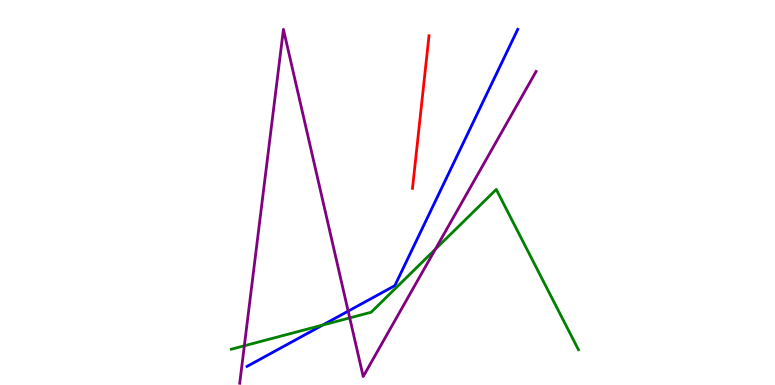[{'lines': ['blue', 'red'], 'intersections': []}, {'lines': ['green', 'red'], 'intersections': []}, {'lines': ['purple', 'red'], 'intersections': []}, {'lines': ['blue', 'green'], 'intersections': [{'x': 4.16, 'y': 1.56}]}, {'lines': ['blue', 'purple'], 'intersections': [{'x': 4.49, 'y': 1.92}]}, {'lines': ['green', 'purple'], 'intersections': [{'x': 3.15, 'y': 1.02}, {'x': 4.51, 'y': 1.74}, {'x': 5.62, 'y': 3.53}]}]